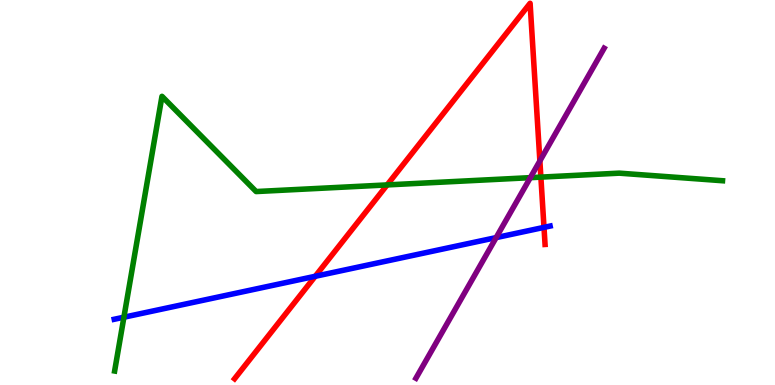[{'lines': ['blue', 'red'], 'intersections': [{'x': 4.07, 'y': 2.82}, {'x': 7.02, 'y': 4.09}]}, {'lines': ['green', 'red'], 'intersections': [{'x': 5.0, 'y': 5.2}, {'x': 6.98, 'y': 5.4}]}, {'lines': ['purple', 'red'], 'intersections': [{'x': 6.97, 'y': 5.82}]}, {'lines': ['blue', 'green'], 'intersections': [{'x': 1.6, 'y': 1.76}]}, {'lines': ['blue', 'purple'], 'intersections': [{'x': 6.4, 'y': 3.83}]}, {'lines': ['green', 'purple'], 'intersections': [{'x': 6.84, 'y': 5.39}]}]